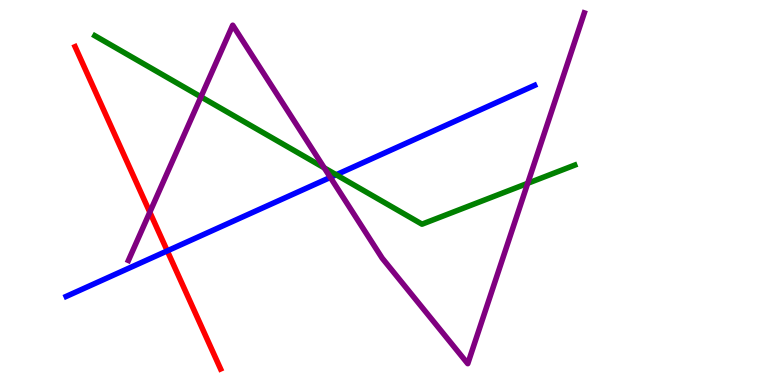[{'lines': ['blue', 'red'], 'intersections': [{'x': 2.16, 'y': 3.48}]}, {'lines': ['green', 'red'], 'intersections': []}, {'lines': ['purple', 'red'], 'intersections': [{'x': 1.93, 'y': 4.49}]}, {'lines': ['blue', 'green'], 'intersections': [{'x': 4.34, 'y': 5.46}]}, {'lines': ['blue', 'purple'], 'intersections': [{'x': 4.26, 'y': 5.39}]}, {'lines': ['green', 'purple'], 'intersections': [{'x': 2.59, 'y': 7.48}, {'x': 4.18, 'y': 5.64}, {'x': 6.81, 'y': 5.24}]}]